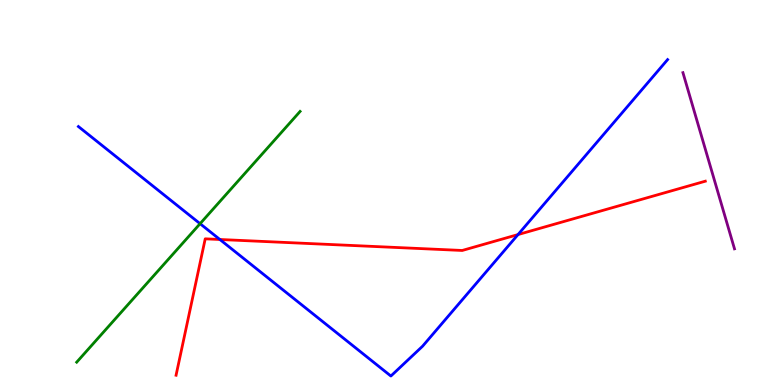[{'lines': ['blue', 'red'], 'intersections': [{'x': 2.84, 'y': 3.78}, {'x': 6.68, 'y': 3.91}]}, {'lines': ['green', 'red'], 'intersections': []}, {'lines': ['purple', 'red'], 'intersections': []}, {'lines': ['blue', 'green'], 'intersections': [{'x': 2.58, 'y': 4.19}]}, {'lines': ['blue', 'purple'], 'intersections': []}, {'lines': ['green', 'purple'], 'intersections': []}]